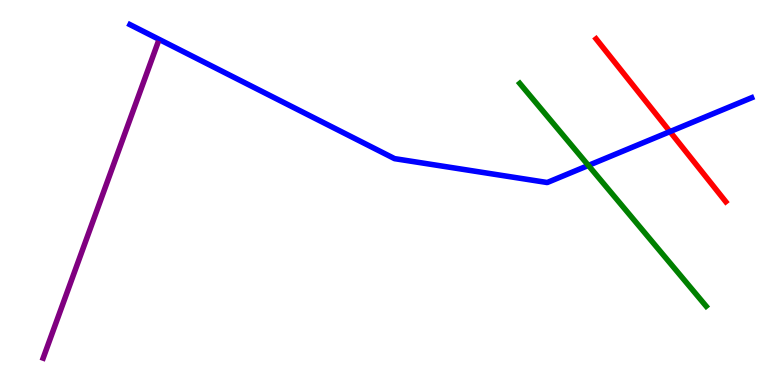[{'lines': ['blue', 'red'], 'intersections': [{'x': 8.64, 'y': 6.58}]}, {'lines': ['green', 'red'], 'intersections': []}, {'lines': ['purple', 'red'], 'intersections': []}, {'lines': ['blue', 'green'], 'intersections': [{'x': 7.59, 'y': 5.7}]}, {'lines': ['blue', 'purple'], 'intersections': []}, {'lines': ['green', 'purple'], 'intersections': []}]